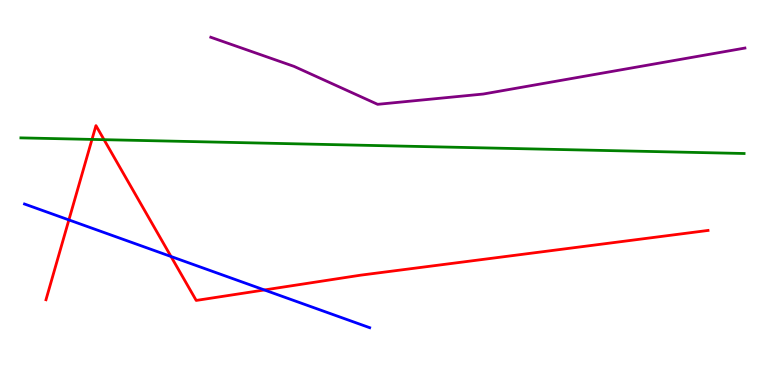[{'lines': ['blue', 'red'], 'intersections': [{'x': 0.889, 'y': 4.29}, {'x': 2.21, 'y': 3.34}, {'x': 3.41, 'y': 2.47}]}, {'lines': ['green', 'red'], 'intersections': [{'x': 1.19, 'y': 6.38}, {'x': 1.34, 'y': 6.37}]}, {'lines': ['purple', 'red'], 'intersections': []}, {'lines': ['blue', 'green'], 'intersections': []}, {'lines': ['blue', 'purple'], 'intersections': []}, {'lines': ['green', 'purple'], 'intersections': []}]